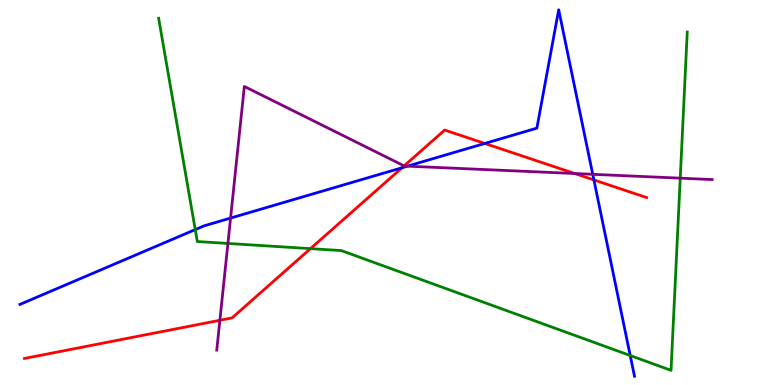[{'lines': ['blue', 'red'], 'intersections': [{'x': 5.19, 'y': 5.64}, {'x': 6.26, 'y': 6.27}, {'x': 7.66, 'y': 5.33}]}, {'lines': ['green', 'red'], 'intersections': [{'x': 4.01, 'y': 3.54}]}, {'lines': ['purple', 'red'], 'intersections': [{'x': 2.84, 'y': 1.68}, {'x': 5.21, 'y': 5.69}, {'x': 7.42, 'y': 5.49}]}, {'lines': ['blue', 'green'], 'intersections': [{'x': 2.52, 'y': 4.04}, {'x': 8.13, 'y': 0.766}]}, {'lines': ['blue', 'purple'], 'intersections': [{'x': 2.98, 'y': 4.34}, {'x': 5.26, 'y': 5.68}, {'x': 7.65, 'y': 5.47}]}, {'lines': ['green', 'purple'], 'intersections': [{'x': 2.94, 'y': 3.68}, {'x': 8.78, 'y': 5.37}]}]